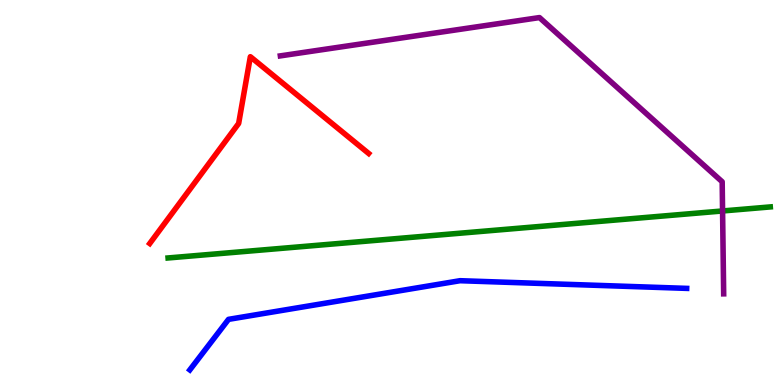[{'lines': ['blue', 'red'], 'intersections': []}, {'lines': ['green', 'red'], 'intersections': []}, {'lines': ['purple', 'red'], 'intersections': []}, {'lines': ['blue', 'green'], 'intersections': []}, {'lines': ['blue', 'purple'], 'intersections': []}, {'lines': ['green', 'purple'], 'intersections': [{'x': 9.32, 'y': 4.52}]}]